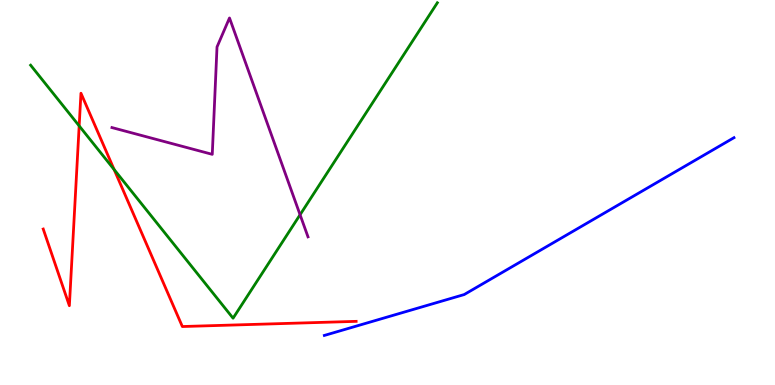[{'lines': ['blue', 'red'], 'intersections': []}, {'lines': ['green', 'red'], 'intersections': [{'x': 1.02, 'y': 6.73}, {'x': 1.47, 'y': 5.6}]}, {'lines': ['purple', 'red'], 'intersections': []}, {'lines': ['blue', 'green'], 'intersections': []}, {'lines': ['blue', 'purple'], 'intersections': []}, {'lines': ['green', 'purple'], 'intersections': [{'x': 3.87, 'y': 4.42}]}]